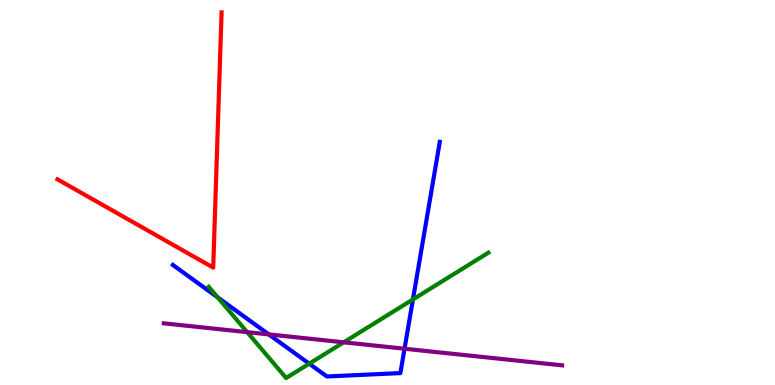[{'lines': ['blue', 'red'], 'intersections': []}, {'lines': ['green', 'red'], 'intersections': []}, {'lines': ['purple', 'red'], 'intersections': []}, {'lines': ['blue', 'green'], 'intersections': [{'x': 2.81, 'y': 2.28}, {'x': 3.99, 'y': 0.554}, {'x': 5.33, 'y': 2.22}]}, {'lines': ['blue', 'purple'], 'intersections': [{'x': 3.47, 'y': 1.31}, {'x': 5.22, 'y': 0.942}]}, {'lines': ['green', 'purple'], 'intersections': [{'x': 3.19, 'y': 1.37}, {'x': 4.43, 'y': 1.11}]}]